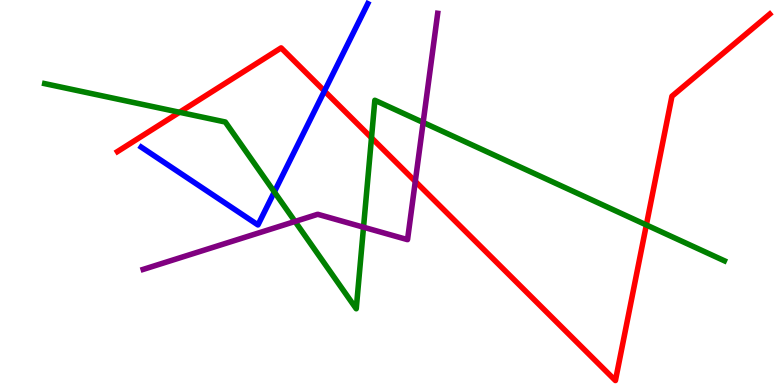[{'lines': ['blue', 'red'], 'intersections': [{'x': 4.19, 'y': 7.64}]}, {'lines': ['green', 'red'], 'intersections': [{'x': 2.32, 'y': 7.08}, {'x': 4.79, 'y': 6.42}, {'x': 8.34, 'y': 4.16}]}, {'lines': ['purple', 'red'], 'intersections': [{'x': 5.36, 'y': 5.29}]}, {'lines': ['blue', 'green'], 'intersections': [{'x': 3.54, 'y': 5.01}]}, {'lines': ['blue', 'purple'], 'intersections': []}, {'lines': ['green', 'purple'], 'intersections': [{'x': 3.81, 'y': 4.25}, {'x': 4.69, 'y': 4.1}, {'x': 5.46, 'y': 6.82}]}]